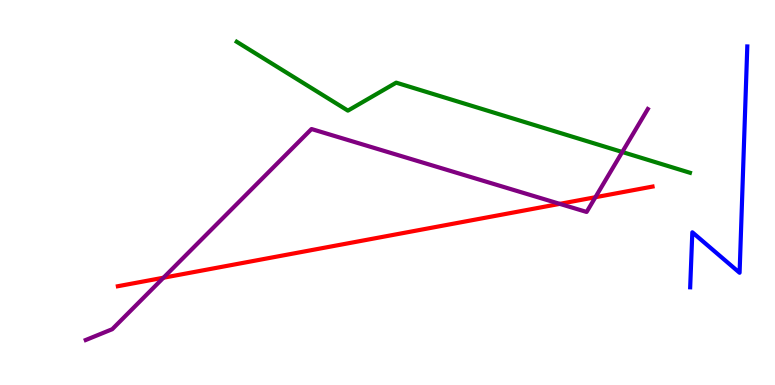[{'lines': ['blue', 'red'], 'intersections': []}, {'lines': ['green', 'red'], 'intersections': []}, {'lines': ['purple', 'red'], 'intersections': [{'x': 2.11, 'y': 2.79}, {'x': 7.22, 'y': 4.7}, {'x': 7.68, 'y': 4.88}]}, {'lines': ['blue', 'green'], 'intersections': []}, {'lines': ['blue', 'purple'], 'intersections': []}, {'lines': ['green', 'purple'], 'intersections': [{'x': 8.03, 'y': 6.05}]}]